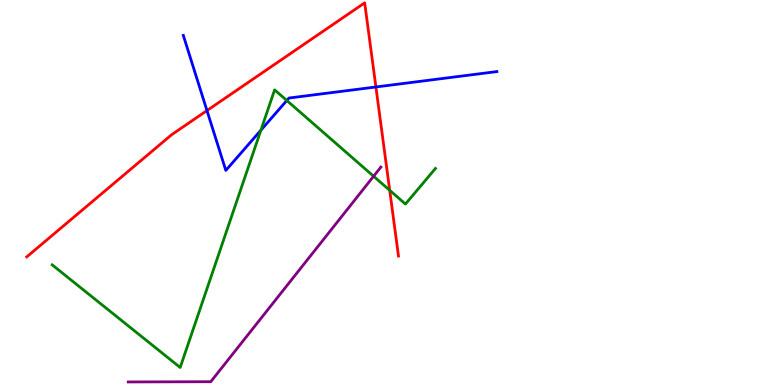[{'lines': ['blue', 'red'], 'intersections': [{'x': 2.67, 'y': 7.13}, {'x': 4.85, 'y': 7.74}]}, {'lines': ['green', 'red'], 'intersections': [{'x': 5.03, 'y': 5.06}]}, {'lines': ['purple', 'red'], 'intersections': []}, {'lines': ['blue', 'green'], 'intersections': [{'x': 3.37, 'y': 6.62}, {'x': 3.7, 'y': 7.39}]}, {'lines': ['blue', 'purple'], 'intersections': []}, {'lines': ['green', 'purple'], 'intersections': [{'x': 4.82, 'y': 5.42}]}]